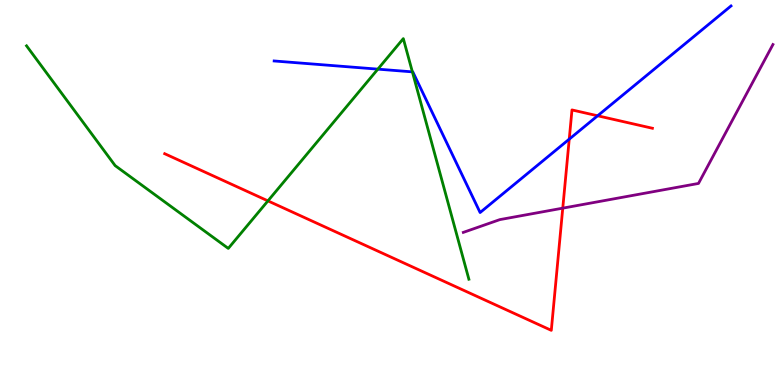[{'lines': ['blue', 'red'], 'intersections': [{'x': 7.34, 'y': 6.39}, {'x': 7.71, 'y': 6.99}]}, {'lines': ['green', 'red'], 'intersections': [{'x': 3.46, 'y': 4.78}]}, {'lines': ['purple', 'red'], 'intersections': [{'x': 7.26, 'y': 4.59}]}, {'lines': ['blue', 'green'], 'intersections': [{'x': 4.88, 'y': 8.2}, {'x': 5.32, 'y': 8.13}]}, {'lines': ['blue', 'purple'], 'intersections': []}, {'lines': ['green', 'purple'], 'intersections': []}]